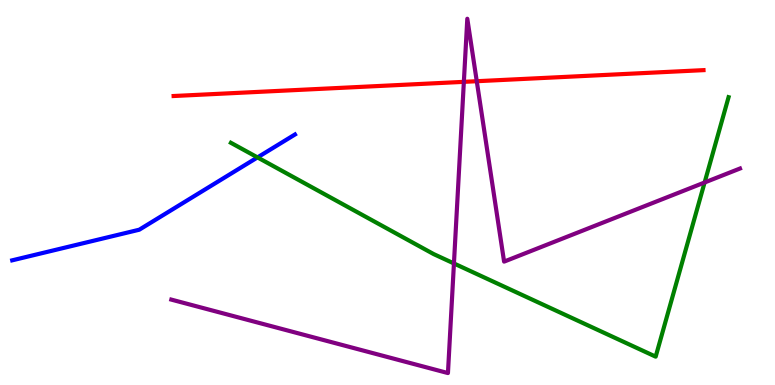[{'lines': ['blue', 'red'], 'intersections': []}, {'lines': ['green', 'red'], 'intersections': []}, {'lines': ['purple', 'red'], 'intersections': [{'x': 5.99, 'y': 7.87}, {'x': 6.15, 'y': 7.89}]}, {'lines': ['blue', 'green'], 'intersections': [{'x': 3.32, 'y': 5.91}]}, {'lines': ['blue', 'purple'], 'intersections': []}, {'lines': ['green', 'purple'], 'intersections': [{'x': 5.86, 'y': 3.16}, {'x': 9.09, 'y': 5.26}]}]